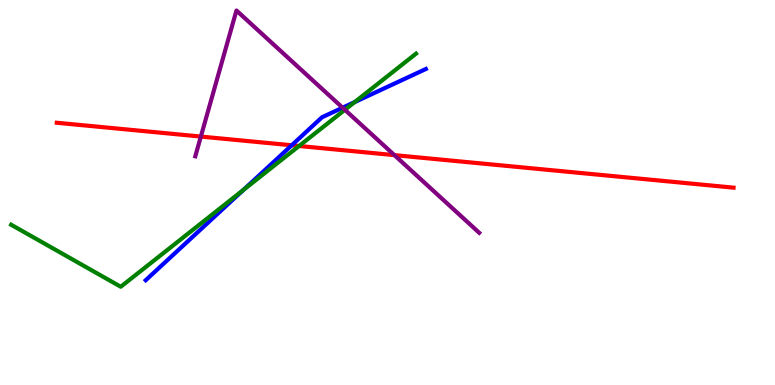[{'lines': ['blue', 'red'], 'intersections': [{'x': 3.76, 'y': 6.23}]}, {'lines': ['green', 'red'], 'intersections': [{'x': 3.86, 'y': 6.21}]}, {'lines': ['purple', 'red'], 'intersections': [{'x': 2.59, 'y': 6.45}, {'x': 5.09, 'y': 5.97}]}, {'lines': ['blue', 'green'], 'intersections': [{'x': 3.14, 'y': 5.07}, {'x': 4.58, 'y': 7.35}]}, {'lines': ['blue', 'purple'], 'intersections': [{'x': 4.42, 'y': 7.2}]}, {'lines': ['green', 'purple'], 'intersections': [{'x': 4.45, 'y': 7.15}]}]